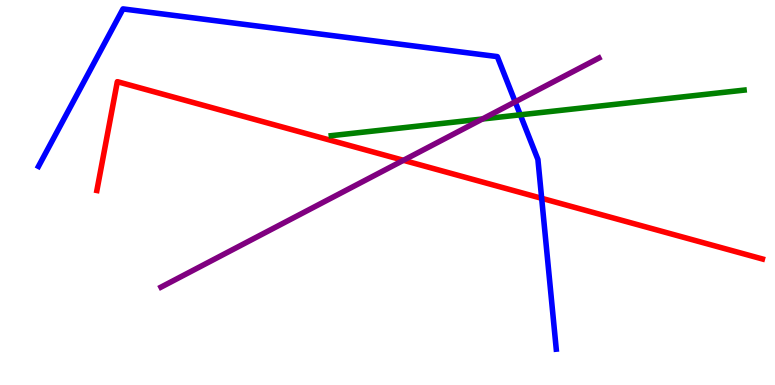[{'lines': ['blue', 'red'], 'intersections': [{'x': 6.99, 'y': 4.85}]}, {'lines': ['green', 'red'], 'intersections': []}, {'lines': ['purple', 'red'], 'intersections': [{'x': 5.21, 'y': 5.84}]}, {'lines': ['blue', 'green'], 'intersections': [{'x': 6.71, 'y': 7.02}]}, {'lines': ['blue', 'purple'], 'intersections': [{'x': 6.65, 'y': 7.35}]}, {'lines': ['green', 'purple'], 'intersections': [{'x': 6.22, 'y': 6.91}]}]